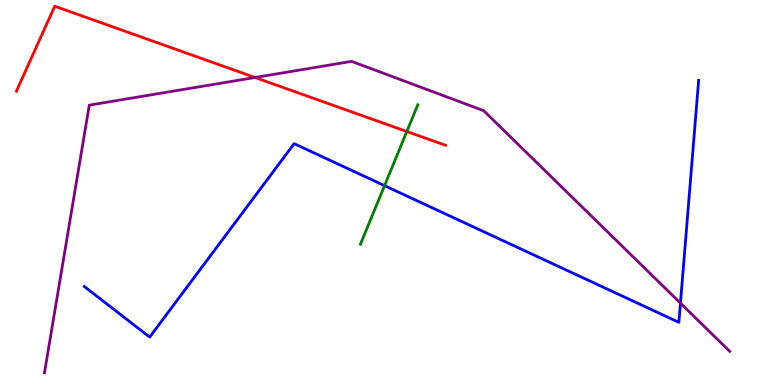[{'lines': ['blue', 'red'], 'intersections': []}, {'lines': ['green', 'red'], 'intersections': [{'x': 5.25, 'y': 6.58}]}, {'lines': ['purple', 'red'], 'intersections': [{'x': 3.29, 'y': 7.99}]}, {'lines': ['blue', 'green'], 'intersections': [{'x': 4.96, 'y': 5.18}]}, {'lines': ['blue', 'purple'], 'intersections': [{'x': 8.78, 'y': 2.13}]}, {'lines': ['green', 'purple'], 'intersections': []}]